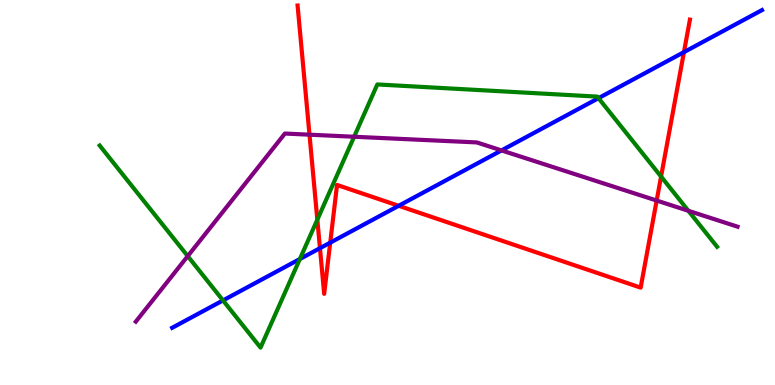[{'lines': ['blue', 'red'], 'intersections': [{'x': 4.13, 'y': 3.55}, {'x': 4.26, 'y': 3.7}, {'x': 5.14, 'y': 4.65}, {'x': 8.83, 'y': 8.65}]}, {'lines': ['green', 'red'], 'intersections': [{'x': 4.09, 'y': 4.29}, {'x': 8.53, 'y': 5.41}]}, {'lines': ['purple', 'red'], 'intersections': [{'x': 3.99, 'y': 6.5}, {'x': 8.47, 'y': 4.79}]}, {'lines': ['blue', 'green'], 'intersections': [{'x': 2.88, 'y': 2.2}, {'x': 3.87, 'y': 3.27}, {'x': 7.72, 'y': 7.45}]}, {'lines': ['blue', 'purple'], 'intersections': [{'x': 6.47, 'y': 6.09}]}, {'lines': ['green', 'purple'], 'intersections': [{'x': 2.42, 'y': 3.35}, {'x': 4.57, 'y': 6.45}, {'x': 8.88, 'y': 4.52}]}]